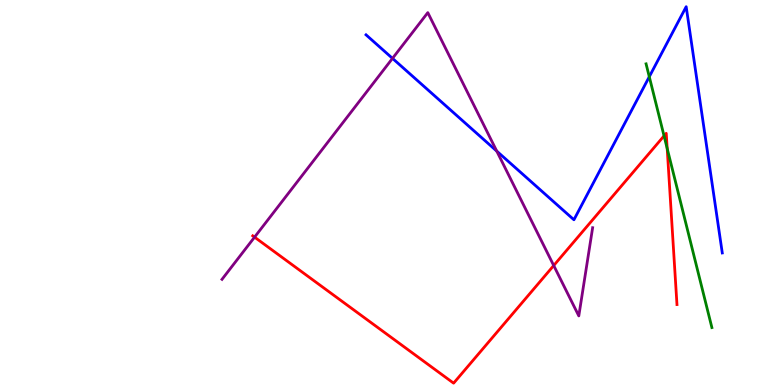[{'lines': ['blue', 'red'], 'intersections': []}, {'lines': ['green', 'red'], 'intersections': [{'x': 8.57, 'y': 6.47}, {'x': 8.61, 'y': 6.14}]}, {'lines': ['purple', 'red'], 'intersections': [{'x': 3.28, 'y': 3.84}, {'x': 7.14, 'y': 3.1}]}, {'lines': ['blue', 'green'], 'intersections': [{'x': 8.38, 'y': 8.01}]}, {'lines': ['blue', 'purple'], 'intersections': [{'x': 5.06, 'y': 8.48}, {'x': 6.41, 'y': 6.07}]}, {'lines': ['green', 'purple'], 'intersections': []}]